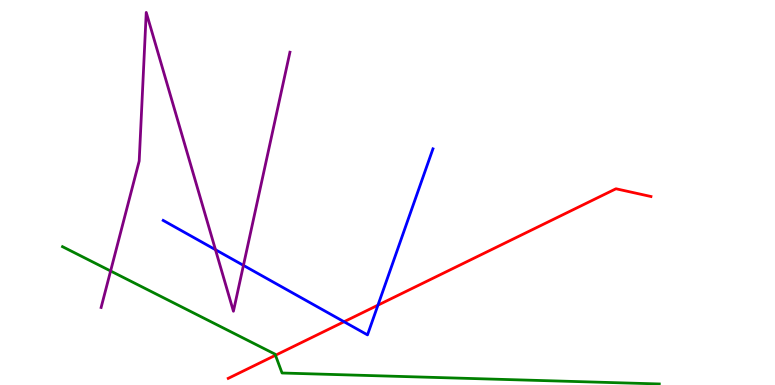[{'lines': ['blue', 'red'], 'intersections': [{'x': 4.44, 'y': 1.64}, {'x': 4.88, 'y': 2.07}]}, {'lines': ['green', 'red'], 'intersections': [{'x': 3.55, 'y': 0.772}]}, {'lines': ['purple', 'red'], 'intersections': []}, {'lines': ['blue', 'green'], 'intersections': []}, {'lines': ['blue', 'purple'], 'intersections': [{'x': 2.78, 'y': 3.51}, {'x': 3.14, 'y': 3.11}]}, {'lines': ['green', 'purple'], 'intersections': [{'x': 1.43, 'y': 2.96}]}]